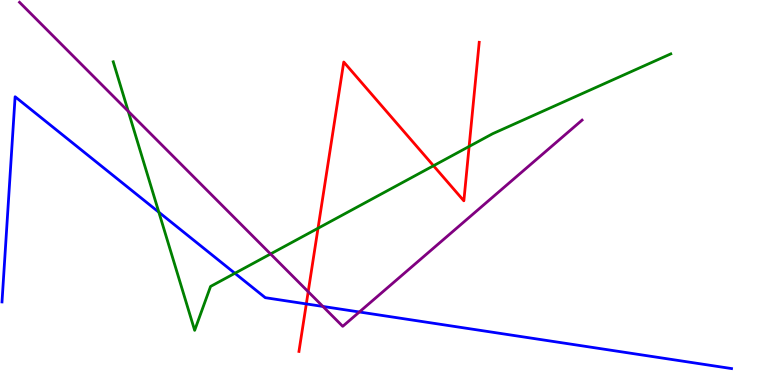[{'lines': ['blue', 'red'], 'intersections': [{'x': 3.95, 'y': 2.11}]}, {'lines': ['green', 'red'], 'intersections': [{'x': 4.1, 'y': 4.07}, {'x': 5.59, 'y': 5.7}, {'x': 6.05, 'y': 6.2}]}, {'lines': ['purple', 'red'], 'intersections': [{'x': 3.98, 'y': 2.42}]}, {'lines': ['blue', 'green'], 'intersections': [{'x': 2.05, 'y': 4.49}, {'x': 3.03, 'y': 2.9}]}, {'lines': ['blue', 'purple'], 'intersections': [{'x': 4.17, 'y': 2.04}, {'x': 4.64, 'y': 1.9}]}, {'lines': ['green', 'purple'], 'intersections': [{'x': 1.65, 'y': 7.11}, {'x': 3.49, 'y': 3.4}]}]